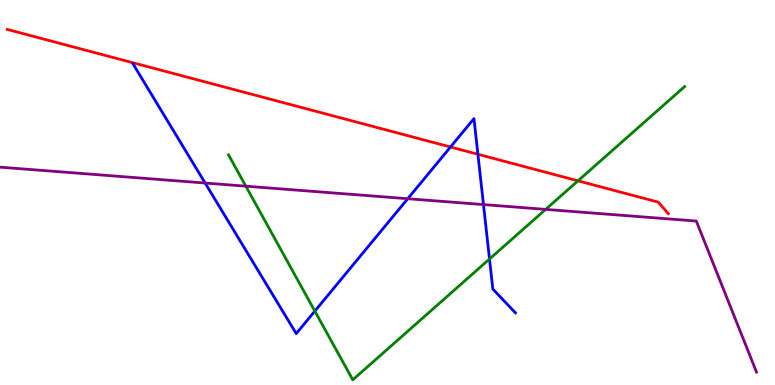[{'lines': ['blue', 'red'], 'intersections': [{'x': 5.81, 'y': 6.18}, {'x': 6.17, 'y': 5.99}]}, {'lines': ['green', 'red'], 'intersections': [{'x': 7.46, 'y': 5.3}]}, {'lines': ['purple', 'red'], 'intersections': []}, {'lines': ['blue', 'green'], 'intersections': [{'x': 4.06, 'y': 1.92}, {'x': 6.32, 'y': 3.27}]}, {'lines': ['blue', 'purple'], 'intersections': [{'x': 2.65, 'y': 5.25}, {'x': 5.26, 'y': 4.84}, {'x': 6.24, 'y': 4.69}]}, {'lines': ['green', 'purple'], 'intersections': [{'x': 3.17, 'y': 5.16}, {'x': 7.04, 'y': 4.56}]}]